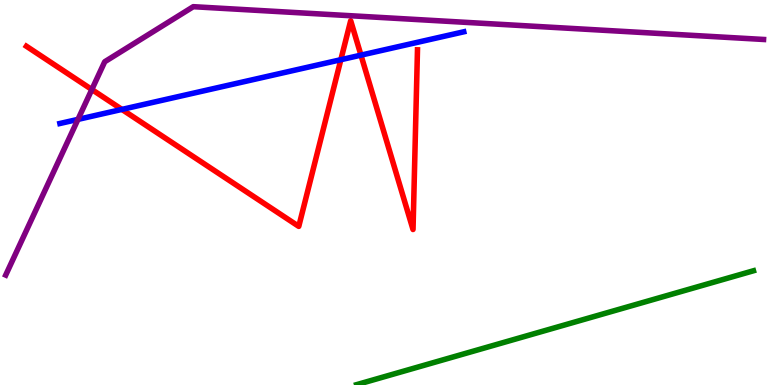[{'lines': ['blue', 'red'], 'intersections': [{'x': 1.57, 'y': 7.16}, {'x': 4.4, 'y': 8.45}, {'x': 4.66, 'y': 8.57}]}, {'lines': ['green', 'red'], 'intersections': []}, {'lines': ['purple', 'red'], 'intersections': [{'x': 1.18, 'y': 7.67}]}, {'lines': ['blue', 'green'], 'intersections': []}, {'lines': ['blue', 'purple'], 'intersections': [{'x': 1.01, 'y': 6.9}]}, {'lines': ['green', 'purple'], 'intersections': []}]